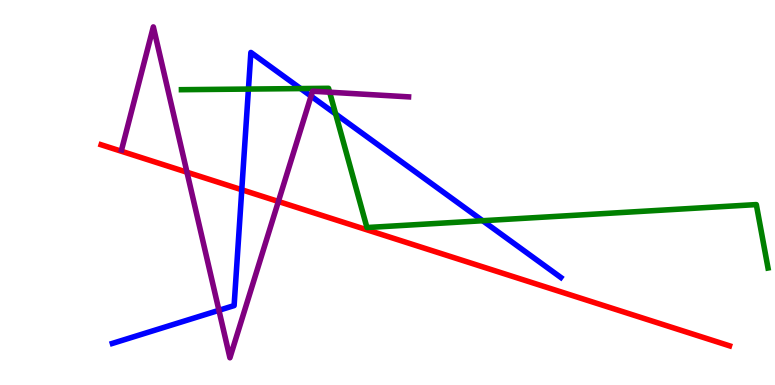[{'lines': ['blue', 'red'], 'intersections': [{'x': 3.12, 'y': 5.07}]}, {'lines': ['green', 'red'], 'intersections': []}, {'lines': ['purple', 'red'], 'intersections': [{'x': 2.41, 'y': 5.53}, {'x': 3.59, 'y': 4.77}]}, {'lines': ['blue', 'green'], 'intersections': [{'x': 3.21, 'y': 7.69}, {'x': 3.88, 'y': 7.7}, {'x': 4.33, 'y': 7.04}, {'x': 6.23, 'y': 4.27}]}, {'lines': ['blue', 'purple'], 'intersections': [{'x': 2.82, 'y': 1.94}, {'x': 4.01, 'y': 7.5}]}, {'lines': ['green', 'purple'], 'intersections': [{'x': 4.25, 'y': 7.6}]}]